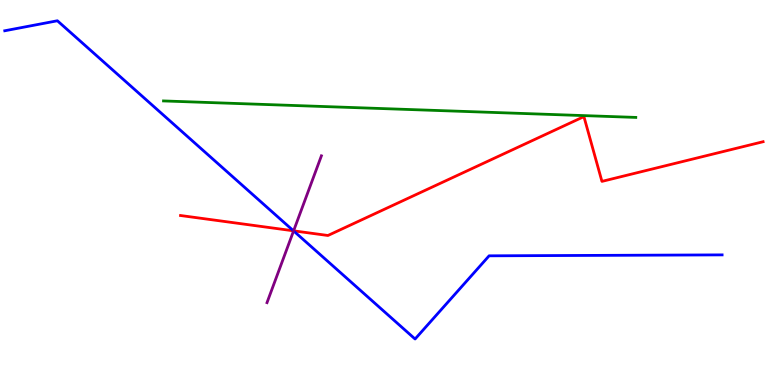[{'lines': ['blue', 'red'], 'intersections': [{'x': 3.79, 'y': 4.0}]}, {'lines': ['green', 'red'], 'intersections': []}, {'lines': ['purple', 'red'], 'intersections': [{'x': 3.79, 'y': 4.0}]}, {'lines': ['blue', 'green'], 'intersections': []}, {'lines': ['blue', 'purple'], 'intersections': [{'x': 3.79, 'y': 4.0}]}, {'lines': ['green', 'purple'], 'intersections': []}]